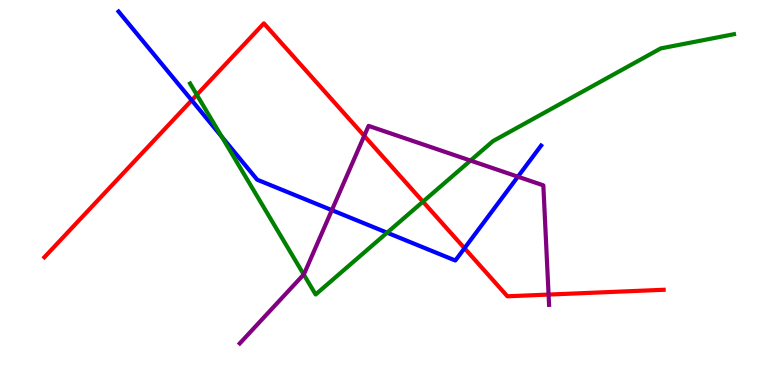[{'lines': ['blue', 'red'], 'intersections': [{'x': 2.47, 'y': 7.4}, {'x': 5.99, 'y': 3.55}]}, {'lines': ['green', 'red'], 'intersections': [{'x': 2.54, 'y': 7.54}, {'x': 5.46, 'y': 4.76}]}, {'lines': ['purple', 'red'], 'intersections': [{'x': 4.7, 'y': 6.47}, {'x': 7.08, 'y': 2.35}]}, {'lines': ['blue', 'green'], 'intersections': [{'x': 2.86, 'y': 6.45}, {'x': 4.99, 'y': 3.96}]}, {'lines': ['blue', 'purple'], 'intersections': [{'x': 4.28, 'y': 4.54}, {'x': 6.68, 'y': 5.41}]}, {'lines': ['green', 'purple'], 'intersections': [{'x': 3.92, 'y': 2.87}, {'x': 6.07, 'y': 5.83}]}]